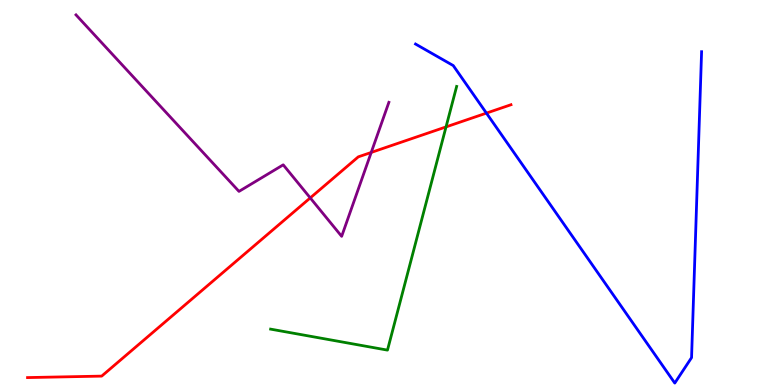[{'lines': ['blue', 'red'], 'intersections': [{'x': 6.28, 'y': 7.06}]}, {'lines': ['green', 'red'], 'intersections': [{'x': 5.76, 'y': 6.7}]}, {'lines': ['purple', 'red'], 'intersections': [{'x': 4.0, 'y': 4.86}, {'x': 4.79, 'y': 6.04}]}, {'lines': ['blue', 'green'], 'intersections': []}, {'lines': ['blue', 'purple'], 'intersections': []}, {'lines': ['green', 'purple'], 'intersections': []}]